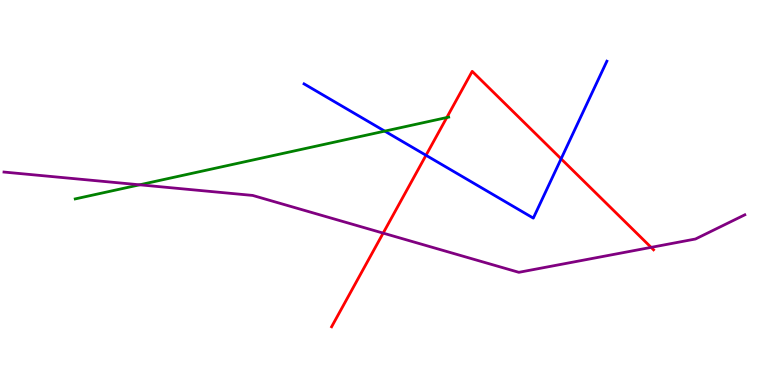[{'lines': ['blue', 'red'], 'intersections': [{'x': 5.5, 'y': 5.97}, {'x': 7.24, 'y': 5.87}]}, {'lines': ['green', 'red'], 'intersections': [{'x': 5.76, 'y': 6.95}]}, {'lines': ['purple', 'red'], 'intersections': [{'x': 4.94, 'y': 3.94}, {'x': 8.4, 'y': 3.57}]}, {'lines': ['blue', 'green'], 'intersections': [{'x': 4.96, 'y': 6.59}]}, {'lines': ['blue', 'purple'], 'intersections': []}, {'lines': ['green', 'purple'], 'intersections': [{'x': 1.8, 'y': 5.2}]}]